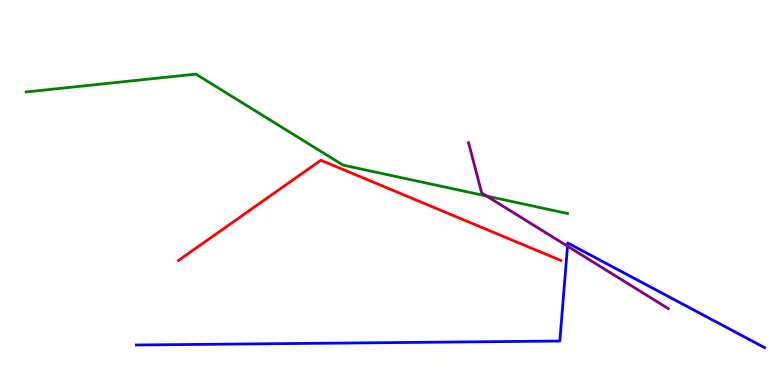[{'lines': ['blue', 'red'], 'intersections': []}, {'lines': ['green', 'red'], 'intersections': []}, {'lines': ['purple', 'red'], 'intersections': []}, {'lines': ['blue', 'green'], 'intersections': []}, {'lines': ['blue', 'purple'], 'intersections': [{'x': 7.32, 'y': 3.61}]}, {'lines': ['green', 'purple'], 'intersections': [{'x': 6.28, 'y': 4.91}]}]